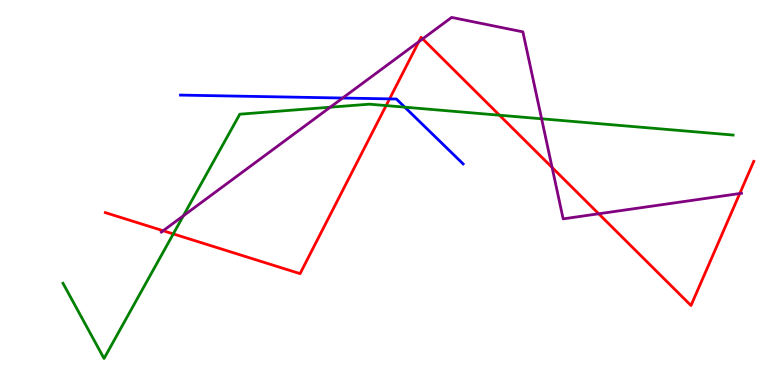[{'lines': ['blue', 'red'], 'intersections': [{'x': 5.03, 'y': 7.43}]}, {'lines': ['green', 'red'], 'intersections': [{'x': 2.24, 'y': 3.92}, {'x': 4.98, 'y': 7.26}, {'x': 6.44, 'y': 7.01}]}, {'lines': ['purple', 'red'], 'intersections': [{'x': 2.11, 'y': 4.01}, {'x': 5.4, 'y': 8.92}, {'x': 5.45, 'y': 8.99}, {'x': 7.12, 'y': 5.65}, {'x': 7.72, 'y': 4.45}, {'x': 9.55, 'y': 4.97}]}, {'lines': ['blue', 'green'], 'intersections': [{'x': 5.22, 'y': 7.22}]}, {'lines': ['blue', 'purple'], 'intersections': [{'x': 4.42, 'y': 7.45}]}, {'lines': ['green', 'purple'], 'intersections': [{'x': 2.37, 'y': 4.39}, {'x': 4.26, 'y': 7.22}, {'x': 6.99, 'y': 6.91}]}]